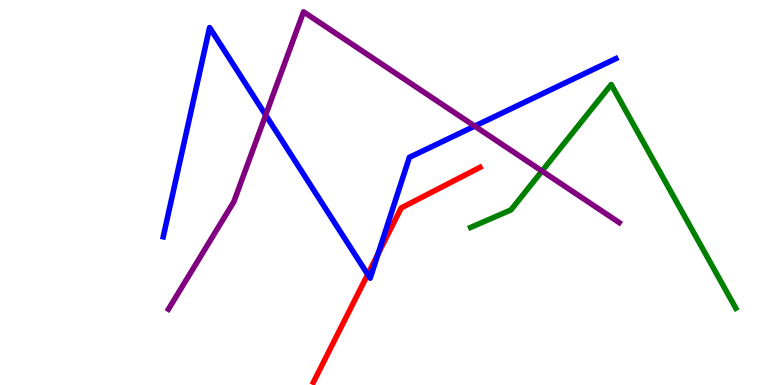[{'lines': ['blue', 'red'], 'intersections': [{'x': 4.74, 'y': 2.87}, {'x': 4.88, 'y': 3.41}]}, {'lines': ['green', 'red'], 'intersections': []}, {'lines': ['purple', 'red'], 'intersections': []}, {'lines': ['blue', 'green'], 'intersections': []}, {'lines': ['blue', 'purple'], 'intersections': [{'x': 3.43, 'y': 7.01}, {'x': 6.13, 'y': 6.72}]}, {'lines': ['green', 'purple'], 'intersections': [{'x': 6.99, 'y': 5.56}]}]